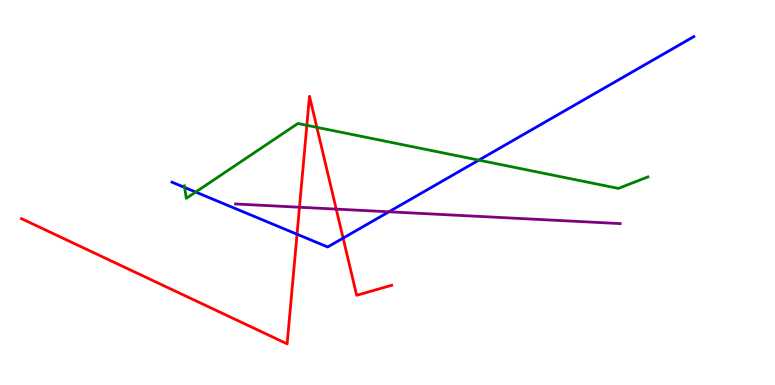[{'lines': ['blue', 'red'], 'intersections': [{'x': 3.83, 'y': 3.92}, {'x': 4.43, 'y': 3.82}]}, {'lines': ['green', 'red'], 'intersections': [{'x': 3.96, 'y': 6.75}, {'x': 4.09, 'y': 6.69}]}, {'lines': ['purple', 'red'], 'intersections': [{'x': 3.86, 'y': 4.62}, {'x': 4.34, 'y': 4.57}]}, {'lines': ['blue', 'green'], 'intersections': [{'x': 2.38, 'y': 5.13}, {'x': 2.52, 'y': 5.01}, {'x': 6.18, 'y': 5.84}]}, {'lines': ['blue', 'purple'], 'intersections': [{'x': 5.02, 'y': 4.5}]}, {'lines': ['green', 'purple'], 'intersections': []}]